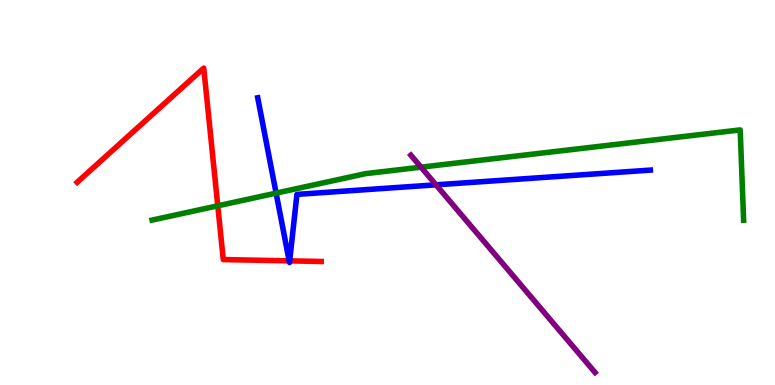[{'lines': ['blue', 'red'], 'intersections': [{'x': 3.73, 'y': 3.22}, {'x': 3.74, 'y': 3.22}]}, {'lines': ['green', 'red'], 'intersections': [{'x': 2.81, 'y': 4.65}]}, {'lines': ['purple', 'red'], 'intersections': []}, {'lines': ['blue', 'green'], 'intersections': [{'x': 3.56, 'y': 4.98}]}, {'lines': ['blue', 'purple'], 'intersections': [{'x': 5.63, 'y': 5.2}]}, {'lines': ['green', 'purple'], 'intersections': [{'x': 5.43, 'y': 5.66}]}]